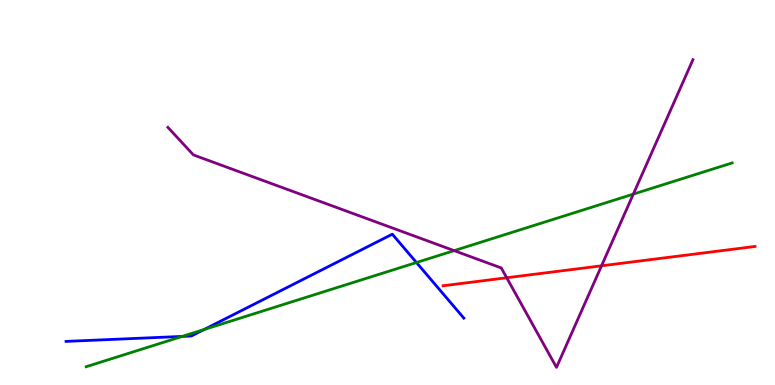[{'lines': ['blue', 'red'], 'intersections': []}, {'lines': ['green', 'red'], 'intersections': []}, {'lines': ['purple', 'red'], 'intersections': [{'x': 6.54, 'y': 2.79}, {'x': 7.76, 'y': 3.1}]}, {'lines': ['blue', 'green'], 'intersections': [{'x': 2.35, 'y': 1.26}, {'x': 2.63, 'y': 1.44}, {'x': 5.37, 'y': 3.18}]}, {'lines': ['blue', 'purple'], 'intersections': []}, {'lines': ['green', 'purple'], 'intersections': [{'x': 5.86, 'y': 3.49}, {'x': 8.17, 'y': 4.96}]}]